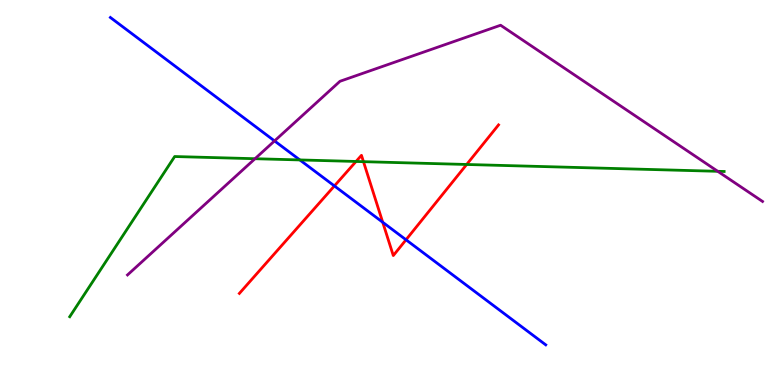[{'lines': ['blue', 'red'], 'intersections': [{'x': 4.31, 'y': 5.17}, {'x': 4.94, 'y': 4.23}, {'x': 5.24, 'y': 3.77}]}, {'lines': ['green', 'red'], 'intersections': [{'x': 4.59, 'y': 5.81}, {'x': 4.69, 'y': 5.8}, {'x': 6.02, 'y': 5.73}]}, {'lines': ['purple', 'red'], 'intersections': []}, {'lines': ['blue', 'green'], 'intersections': [{'x': 3.87, 'y': 5.85}]}, {'lines': ['blue', 'purple'], 'intersections': [{'x': 3.54, 'y': 6.34}]}, {'lines': ['green', 'purple'], 'intersections': [{'x': 3.29, 'y': 5.88}, {'x': 9.26, 'y': 5.55}]}]